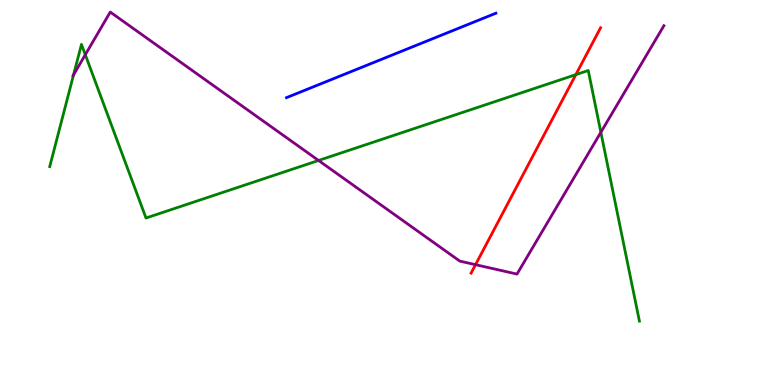[{'lines': ['blue', 'red'], 'intersections': []}, {'lines': ['green', 'red'], 'intersections': [{'x': 7.43, 'y': 8.06}]}, {'lines': ['purple', 'red'], 'intersections': [{'x': 6.14, 'y': 3.13}]}, {'lines': ['blue', 'green'], 'intersections': []}, {'lines': ['blue', 'purple'], 'intersections': []}, {'lines': ['green', 'purple'], 'intersections': [{'x': 0.949, 'y': 8.06}, {'x': 1.1, 'y': 8.58}, {'x': 4.11, 'y': 5.83}, {'x': 7.75, 'y': 6.56}]}]